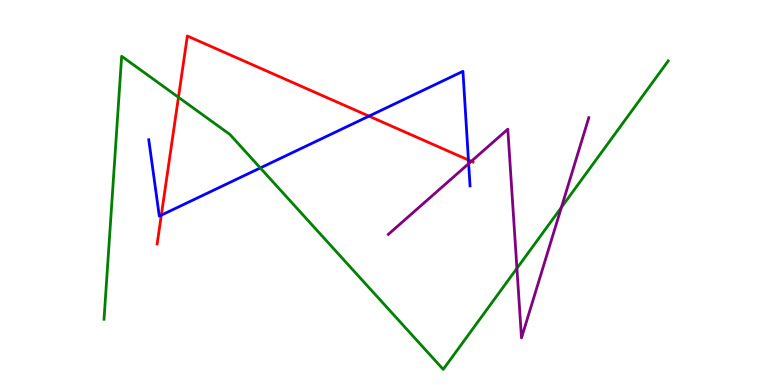[{'lines': ['blue', 'red'], 'intersections': [{'x': 2.08, 'y': 4.41}, {'x': 4.76, 'y': 6.98}, {'x': 6.04, 'y': 5.84}]}, {'lines': ['green', 'red'], 'intersections': [{'x': 2.3, 'y': 7.47}]}, {'lines': ['purple', 'red'], 'intersections': [{'x': 6.08, 'y': 5.81}]}, {'lines': ['blue', 'green'], 'intersections': [{'x': 3.36, 'y': 5.64}]}, {'lines': ['blue', 'purple'], 'intersections': [{'x': 6.05, 'y': 5.75}]}, {'lines': ['green', 'purple'], 'intersections': [{'x': 6.67, 'y': 3.03}, {'x': 7.24, 'y': 4.61}]}]